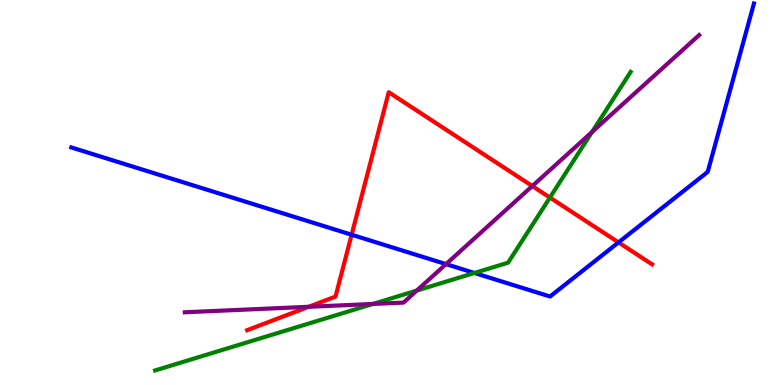[{'lines': ['blue', 'red'], 'intersections': [{'x': 4.54, 'y': 3.9}, {'x': 7.98, 'y': 3.7}]}, {'lines': ['green', 'red'], 'intersections': [{'x': 7.1, 'y': 4.87}]}, {'lines': ['purple', 'red'], 'intersections': [{'x': 3.98, 'y': 2.03}, {'x': 6.87, 'y': 5.17}]}, {'lines': ['blue', 'green'], 'intersections': [{'x': 6.12, 'y': 2.91}]}, {'lines': ['blue', 'purple'], 'intersections': [{'x': 5.76, 'y': 3.14}]}, {'lines': ['green', 'purple'], 'intersections': [{'x': 4.81, 'y': 2.11}, {'x': 5.38, 'y': 2.45}, {'x': 7.64, 'y': 6.57}]}]